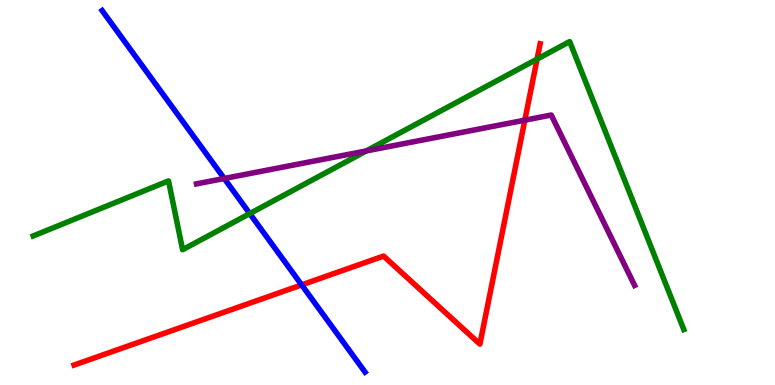[{'lines': ['blue', 'red'], 'intersections': [{'x': 3.89, 'y': 2.6}]}, {'lines': ['green', 'red'], 'intersections': [{'x': 6.93, 'y': 8.46}]}, {'lines': ['purple', 'red'], 'intersections': [{'x': 6.77, 'y': 6.88}]}, {'lines': ['blue', 'green'], 'intersections': [{'x': 3.22, 'y': 4.45}]}, {'lines': ['blue', 'purple'], 'intersections': [{'x': 2.89, 'y': 5.36}]}, {'lines': ['green', 'purple'], 'intersections': [{'x': 4.73, 'y': 6.08}]}]